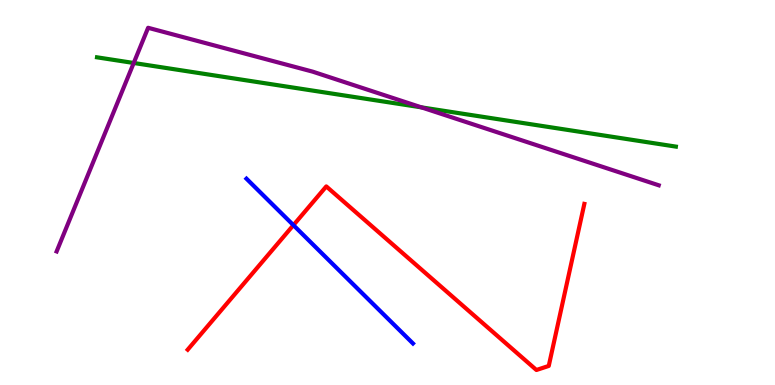[{'lines': ['blue', 'red'], 'intersections': [{'x': 3.79, 'y': 4.15}]}, {'lines': ['green', 'red'], 'intersections': []}, {'lines': ['purple', 'red'], 'intersections': []}, {'lines': ['blue', 'green'], 'intersections': []}, {'lines': ['blue', 'purple'], 'intersections': []}, {'lines': ['green', 'purple'], 'intersections': [{'x': 1.73, 'y': 8.36}, {'x': 5.44, 'y': 7.21}]}]